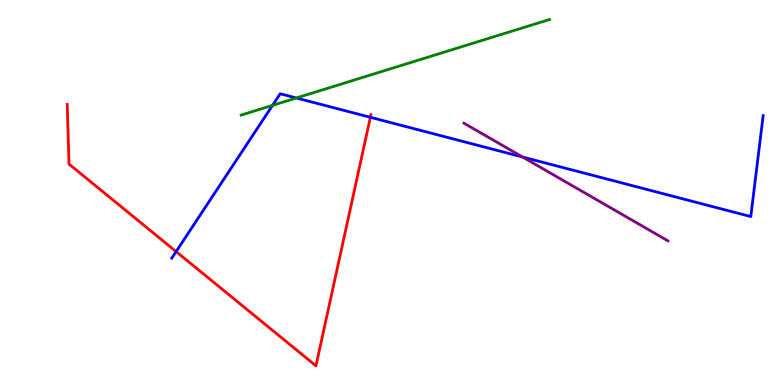[{'lines': ['blue', 'red'], 'intersections': [{'x': 2.27, 'y': 3.47}, {'x': 4.78, 'y': 6.95}]}, {'lines': ['green', 'red'], 'intersections': []}, {'lines': ['purple', 'red'], 'intersections': []}, {'lines': ['blue', 'green'], 'intersections': [{'x': 3.52, 'y': 7.26}, {'x': 3.82, 'y': 7.46}]}, {'lines': ['blue', 'purple'], 'intersections': [{'x': 6.74, 'y': 5.92}]}, {'lines': ['green', 'purple'], 'intersections': []}]